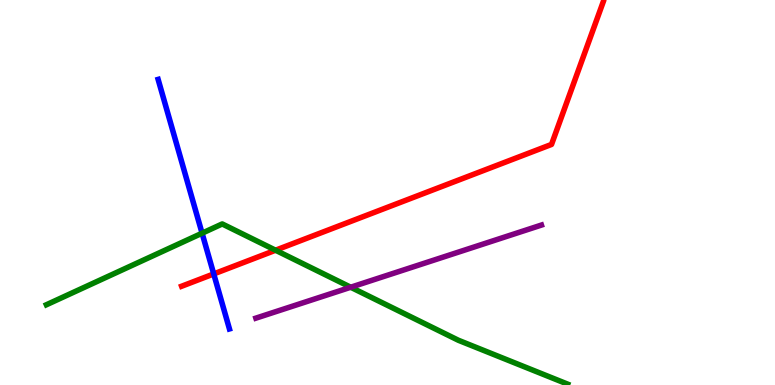[{'lines': ['blue', 'red'], 'intersections': [{'x': 2.76, 'y': 2.88}]}, {'lines': ['green', 'red'], 'intersections': [{'x': 3.56, 'y': 3.5}]}, {'lines': ['purple', 'red'], 'intersections': []}, {'lines': ['blue', 'green'], 'intersections': [{'x': 2.61, 'y': 3.94}]}, {'lines': ['blue', 'purple'], 'intersections': []}, {'lines': ['green', 'purple'], 'intersections': [{'x': 4.53, 'y': 2.54}]}]